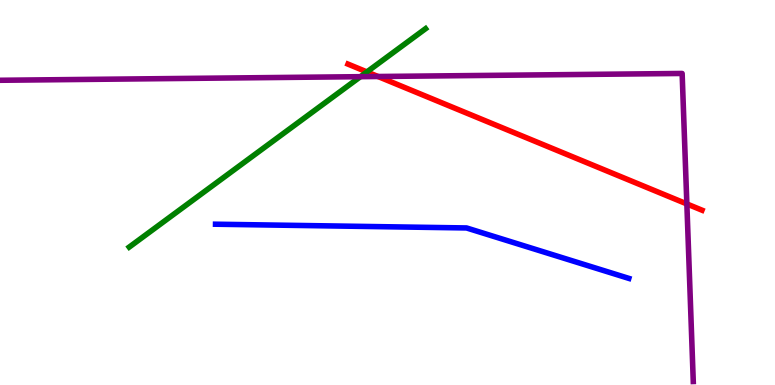[{'lines': ['blue', 'red'], 'intersections': []}, {'lines': ['green', 'red'], 'intersections': [{'x': 4.73, 'y': 8.13}]}, {'lines': ['purple', 'red'], 'intersections': [{'x': 4.88, 'y': 8.01}, {'x': 8.86, 'y': 4.7}]}, {'lines': ['blue', 'green'], 'intersections': []}, {'lines': ['blue', 'purple'], 'intersections': []}, {'lines': ['green', 'purple'], 'intersections': [{'x': 4.65, 'y': 8.01}]}]